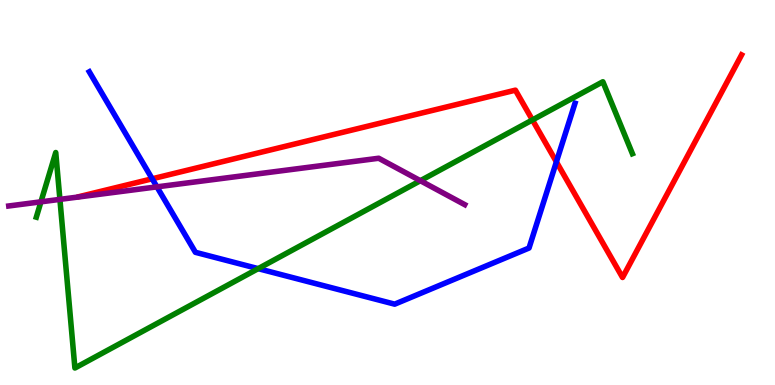[{'lines': ['blue', 'red'], 'intersections': [{'x': 1.96, 'y': 5.36}, {'x': 7.18, 'y': 5.8}]}, {'lines': ['green', 'red'], 'intersections': [{'x': 6.87, 'y': 6.88}]}, {'lines': ['purple', 'red'], 'intersections': []}, {'lines': ['blue', 'green'], 'intersections': [{'x': 3.33, 'y': 3.02}]}, {'lines': ['blue', 'purple'], 'intersections': [{'x': 2.02, 'y': 5.15}]}, {'lines': ['green', 'purple'], 'intersections': [{'x': 0.528, 'y': 4.76}, {'x': 0.773, 'y': 4.82}, {'x': 5.42, 'y': 5.31}]}]